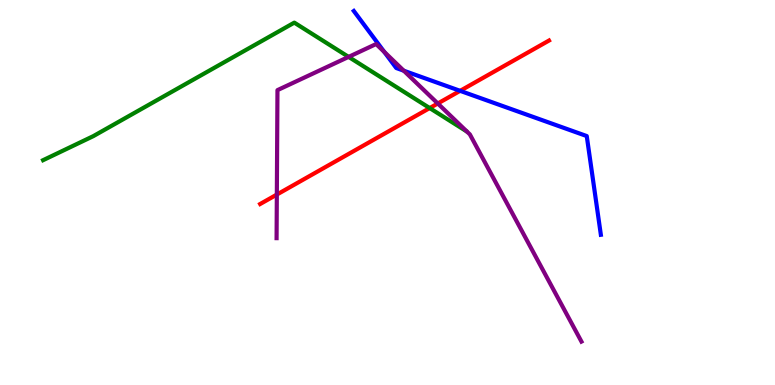[{'lines': ['blue', 'red'], 'intersections': [{'x': 5.94, 'y': 7.64}]}, {'lines': ['green', 'red'], 'intersections': [{'x': 5.54, 'y': 7.19}]}, {'lines': ['purple', 'red'], 'intersections': [{'x': 3.57, 'y': 4.95}, {'x': 5.65, 'y': 7.31}]}, {'lines': ['blue', 'green'], 'intersections': []}, {'lines': ['blue', 'purple'], 'intersections': [{'x': 4.96, 'y': 8.65}, {'x': 5.21, 'y': 8.16}]}, {'lines': ['green', 'purple'], 'intersections': [{'x': 4.5, 'y': 8.52}]}]